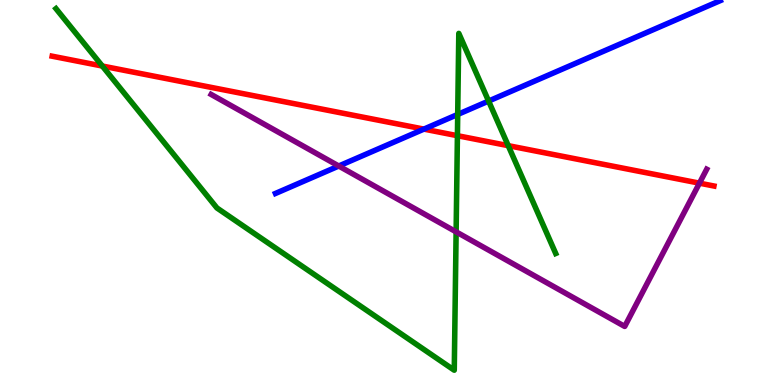[{'lines': ['blue', 'red'], 'intersections': [{'x': 5.47, 'y': 6.65}]}, {'lines': ['green', 'red'], 'intersections': [{'x': 1.32, 'y': 8.28}, {'x': 5.9, 'y': 6.48}, {'x': 6.56, 'y': 6.22}]}, {'lines': ['purple', 'red'], 'intersections': [{'x': 9.03, 'y': 5.24}]}, {'lines': ['blue', 'green'], 'intersections': [{'x': 5.91, 'y': 7.03}, {'x': 6.3, 'y': 7.38}]}, {'lines': ['blue', 'purple'], 'intersections': [{'x': 4.37, 'y': 5.69}]}, {'lines': ['green', 'purple'], 'intersections': [{'x': 5.89, 'y': 3.98}]}]